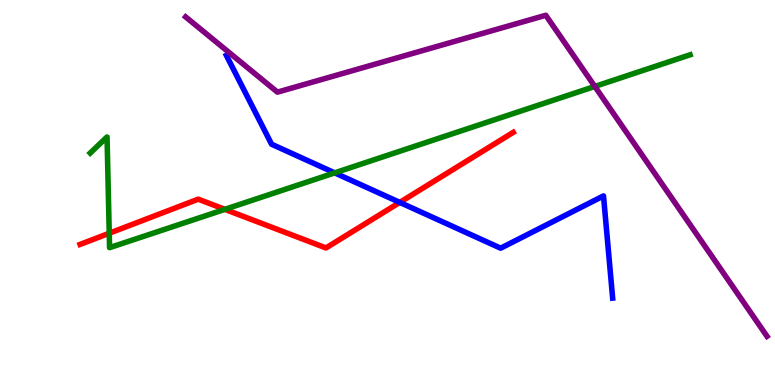[{'lines': ['blue', 'red'], 'intersections': [{'x': 5.16, 'y': 4.74}]}, {'lines': ['green', 'red'], 'intersections': [{'x': 1.41, 'y': 3.94}, {'x': 2.9, 'y': 4.56}]}, {'lines': ['purple', 'red'], 'intersections': []}, {'lines': ['blue', 'green'], 'intersections': [{'x': 4.32, 'y': 5.51}]}, {'lines': ['blue', 'purple'], 'intersections': []}, {'lines': ['green', 'purple'], 'intersections': [{'x': 7.68, 'y': 7.75}]}]